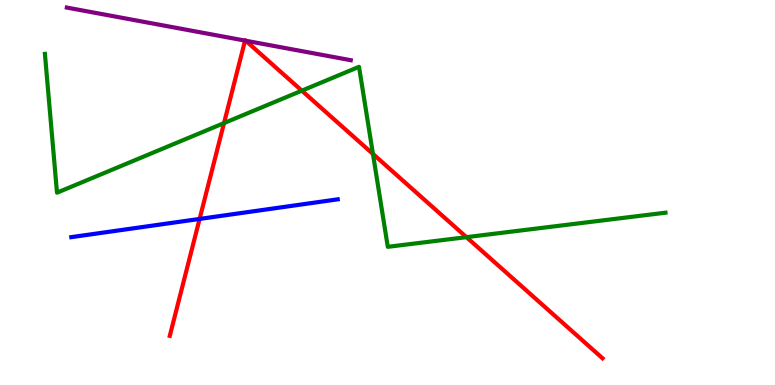[{'lines': ['blue', 'red'], 'intersections': [{'x': 2.58, 'y': 4.31}]}, {'lines': ['green', 'red'], 'intersections': [{'x': 2.89, 'y': 6.8}, {'x': 3.89, 'y': 7.65}, {'x': 4.81, 'y': 6.0}, {'x': 6.02, 'y': 3.84}]}, {'lines': ['purple', 'red'], 'intersections': [{'x': 3.16, 'y': 8.95}, {'x': 3.17, 'y': 8.94}]}, {'lines': ['blue', 'green'], 'intersections': []}, {'lines': ['blue', 'purple'], 'intersections': []}, {'lines': ['green', 'purple'], 'intersections': []}]